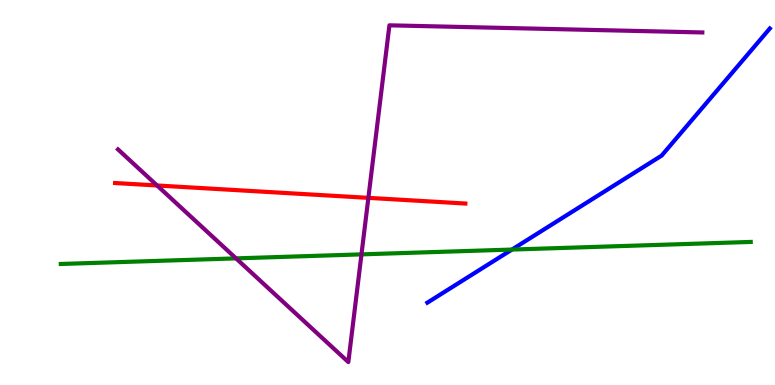[{'lines': ['blue', 'red'], 'intersections': []}, {'lines': ['green', 'red'], 'intersections': []}, {'lines': ['purple', 'red'], 'intersections': [{'x': 2.03, 'y': 5.18}, {'x': 4.75, 'y': 4.86}]}, {'lines': ['blue', 'green'], 'intersections': [{'x': 6.61, 'y': 3.52}]}, {'lines': ['blue', 'purple'], 'intersections': []}, {'lines': ['green', 'purple'], 'intersections': [{'x': 3.05, 'y': 3.29}, {'x': 4.66, 'y': 3.39}]}]